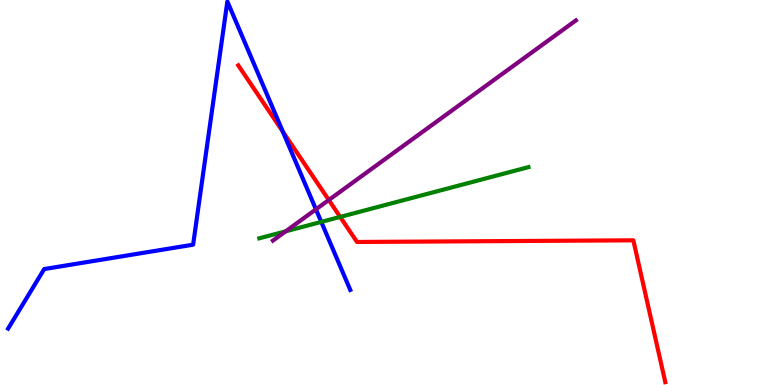[{'lines': ['blue', 'red'], 'intersections': [{'x': 3.65, 'y': 6.58}]}, {'lines': ['green', 'red'], 'intersections': [{'x': 4.39, 'y': 4.37}]}, {'lines': ['purple', 'red'], 'intersections': [{'x': 4.24, 'y': 4.81}]}, {'lines': ['blue', 'green'], 'intersections': [{'x': 4.15, 'y': 4.24}]}, {'lines': ['blue', 'purple'], 'intersections': [{'x': 4.08, 'y': 4.56}]}, {'lines': ['green', 'purple'], 'intersections': [{'x': 3.69, 'y': 3.99}]}]